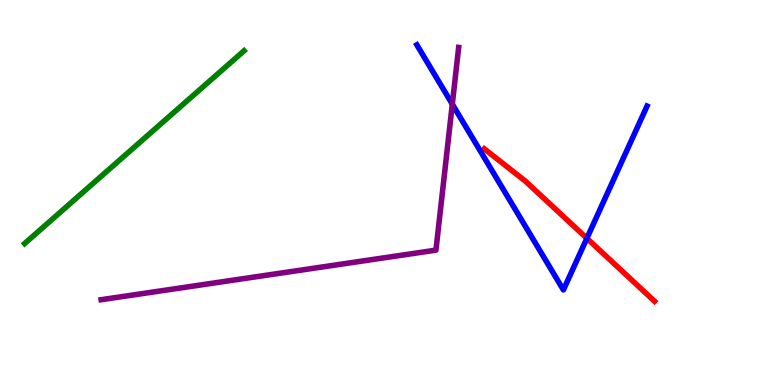[{'lines': ['blue', 'red'], 'intersections': [{'x': 7.57, 'y': 3.81}]}, {'lines': ['green', 'red'], 'intersections': []}, {'lines': ['purple', 'red'], 'intersections': []}, {'lines': ['blue', 'green'], 'intersections': []}, {'lines': ['blue', 'purple'], 'intersections': [{'x': 5.84, 'y': 7.29}]}, {'lines': ['green', 'purple'], 'intersections': []}]